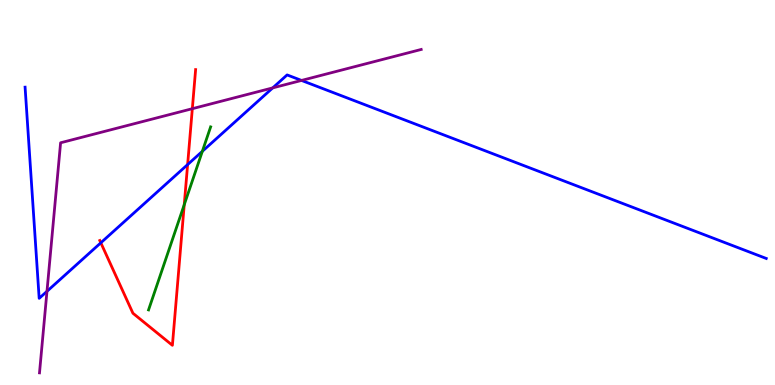[{'lines': ['blue', 'red'], 'intersections': [{'x': 1.3, 'y': 3.69}, {'x': 2.42, 'y': 5.73}]}, {'lines': ['green', 'red'], 'intersections': [{'x': 2.38, 'y': 4.68}]}, {'lines': ['purple', 'red'], 'intersections': [{'x': 2.48, 'y': 7.18}]}, {'lines': ['blue', 'green'], 'intersections': [{'x': 2.61, 'y': 6.07}]}, {'lines': ['blue', 'purple'], 'intersections': [{'x': 0.606, 'y': 2.43}, {'x': 3.52, 'y': 7.72}, {'x': 3.89, 'y': 7.91}]}, {'lines': ['green', 'purple'], 'intersections': []}]